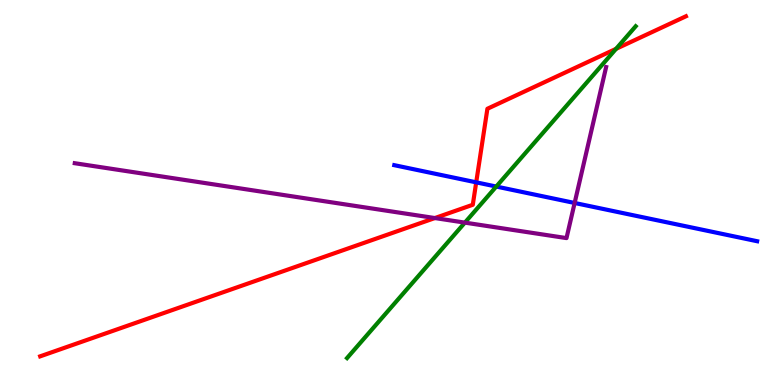[{'lines': ['blue', 'red'], 'intersections': [{'x': 6.14, 'y': 5.26}]}, {'lines': ['green', 'red'], 'intersections': [{'x': 7.95, 'y': 8.73}]}, {'lines': ['purple', 'red'], 'intersections': [{'x': 5.61, 'y': 4.34}]}, {'lines': ['blue', 'green'], 'intersections': [{'x': 6.4, 'y': 5.15}]}, {'lines': ['blue', 'purple'], 'intersections': [{'x': 7.41, 'y': 4.73}]}, {'lines': ['green', 'purple'], 'intersections': [{'x': 6.0, 'y': 4.22}]}]